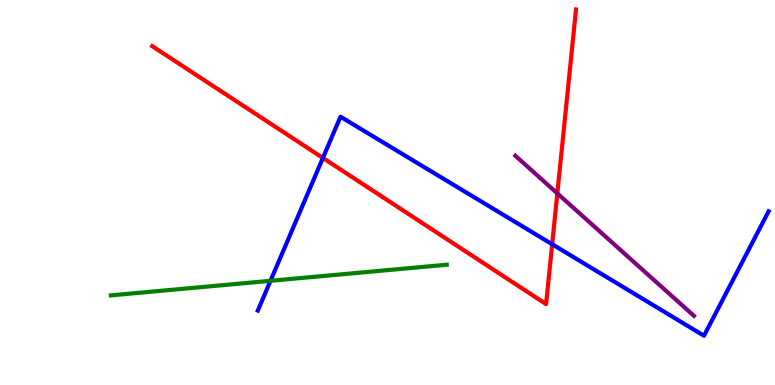[{'lines': ['blue', 'red'], 'intersections': [{'x': 4.17, 'y': 5.9}, {'x': 7.12, 'y': 3.66}]}, {'lines': ['green', 'red'], 'intersections': []}, {'lines': ['purple', 'red'], 'intersections': [{'x': 7.19, 'y': 4.98}]}, {'lines': ['blue', 'green'], 'intersections': [{'x': 3.49, 'y': 2.71}]}, {'lines': ['blue', 'purple'], 'intersections': []}, {'lines': ['green', 'purple'], 'intersections': []}]